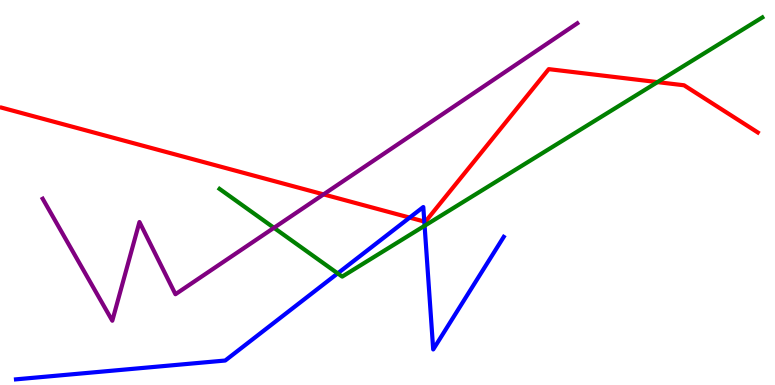[{'lines': ['blue', 'red'], 'intersections': [{'x': 5.29, 'y': 4.35}, {'x': 5.47, 'y': 4.25}]}, {'lines': ['green', 'red'], 'intersections': [{'x': 8.48, 'y': 7.87}]}, {'lines': ['purple', 'red'], 'intersections': [{'x': 4.17, 'y': 4.95}]}, {'lines': ['blue', 'green'], 'intersections': [{'x': 4.36, 'y': 2.9}, {'x': 5.48, 'y': 4.14}]}, {'lines': ['blue', 'purple'], 'intersections': []}, {'lines': ['green', 'purple'], 'intersections': [{'x': 3.53, 'y': 4.08}]}]